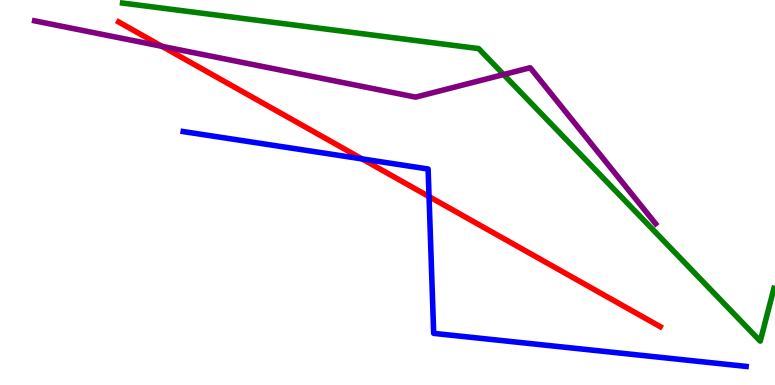[{'lines': ['blue', 'red'], 'intersections': [{'x': 4.67, 'y': 5.87}, {'x': 5.54, 'y': 4.89}]}, {'lines': ['green', 'red'], 'intersections': []}, {'lines': ['purple', 'red'], 'intersections': [{'x': 2.09, 'y': 8.8}]}, {'lines': ['blue', 'green'], 'intersections': []}, {'lines': ['blue', 'purple'], 'intersections': []}, {'lines': ['green', 'purple'], 'intersections': [{'x': 6.5, 'y': 8.06}]}]